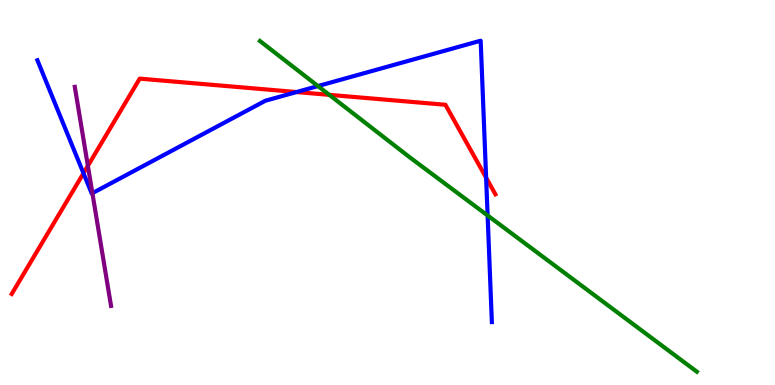[{'lines': ['blue', 'red'], 'intersections': [{'x': 1.08, 'y': 5.5}, {'x': 3.83, 'y': 7.61}, {'x': 6.27, 'y': 5.38}]}, {'lines': ['green', 'red'], 'intersections': [{'x': 4.25, 'y': 7.54}]}, {'lines': ['purple', 'red'], 'intersections': [{'x': 1.13, 'y': 5.69}]}, {'lines': ['blue', 'green'], 'intersections': [{'x': 4.1, 'y': 7.76}, {'x': 6.29, 'y': 4.4}]}, {'lines': ['blue', 'purple'], 'intersections': [{'x': 1.19, 'y': 4.98}]}, {'lines': ['green', 'purple'], 'intersections': []}]